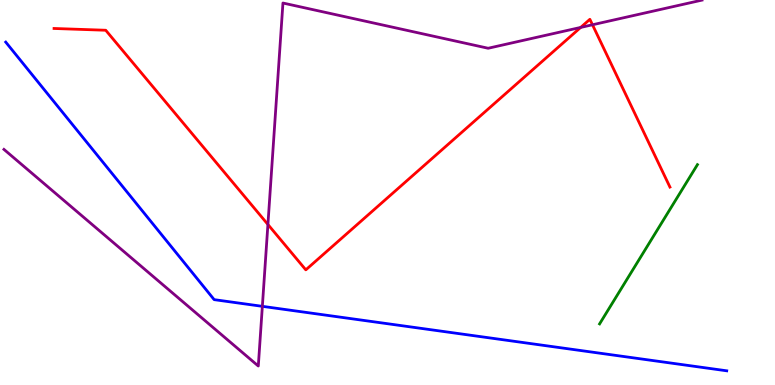[{'lines': ['blue', 'red'], 'intersections': []}, {'lines': ['green', 'red'], 'intersections': []}, {'lines': ['purple', 'red'], 'intersections': [{'x': 3.46, 'y': 4.17}, {'x': 7.49, 'y': 9.29}, {'x': 7.64, 'y': 9.36}]}, {'lines': ['blue', 'green'], 'intersections': []}, {'lines': ['blue', 'purple'], 'intersections': [{'x': 3.39, 'y': 2.04}]}, {'lines': ['green', 'purple'], 'intersections': []}]